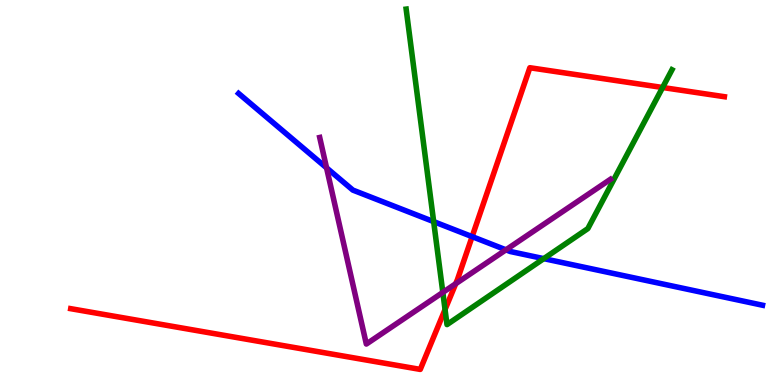[{'lines': ['blue', 'red'], 'intersections': [{'x': 6.09, 'y': 3.85}]}, {'lines': ['green', 'red'], 'intersections': [{'x': 5.74, 'y': 1.96}, {'x': 8.55, 'y': 7.73}]}, {'lines': ['purple', 'red'], 'intersections': [{'x': 5.88, 'y': 2.63}]}, {'lines': ['blue', 'green'], 'intersections': [{'x': 5.6, 'y': 4.24}, {'x': 7.02, 'y': 3.28}]}, {'lines': ['blue', 'purple'], 'intersections': [{'x': 4.21, 'y': 5.64}, {'x': 6.53, 'y': 3.51}]}, {'lines': ['green', 'purple'], 'intersections': [{'x': 5.71, 'y': 2.4}]}]